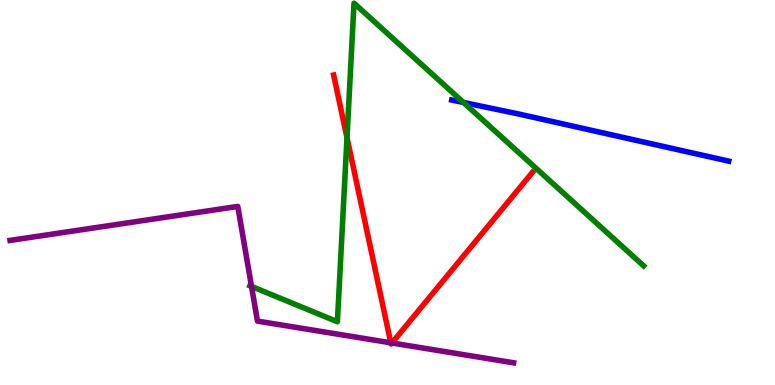[{'lines': ['blue', 'red'], 'intersections': []}, {'lines': ['green', 'red'], 'intersections': [{'x': 4.48, 'y': 6.42}]}, {'lines': ['purple', 'red'], 'intersections': [{'x': 5.04, 'y': 1.1}, {'x': 5.06, 'y': 1.09}]}, {'lines': ['blue', 'green'], 'intersections': [{'x': 5.98, 'y': 7.34}]}, {'lines': ['blue', 'purple'], 'intersections': []}, {'lines': ['green', 'purple'], 'intersections': [{'x': 3.25, 'y': 2.56}]}]